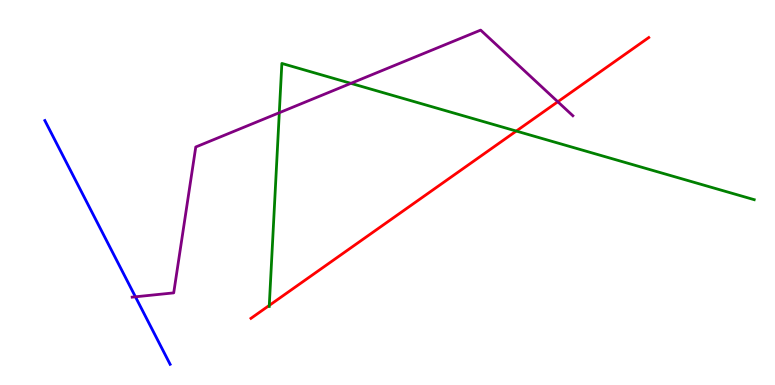[{'lines': ['blue', 'red'], 'intersections': []}, {'lines': ['green', 'red'], 'intersections': [{'x': 3.47, 'y': 2.07}, {'x': 6.66, 'y': 6.6}]}, {'lines': ['purple', 'red'], 'intersections': [{'x': 7.2, 'y': 7.36}]}, {'lines': ['blue', 'green'], 'intersections': []}, {'lines': ['blue', 'purple'], 'intersections': [{'x': 1.75, 'y': 2.29}]}, {'lines': ['green', 'purple'], 'intersections': [{'x': 3.6, 'y': 7.07}, {'x': 4.53, 'y': 7.83}]}]